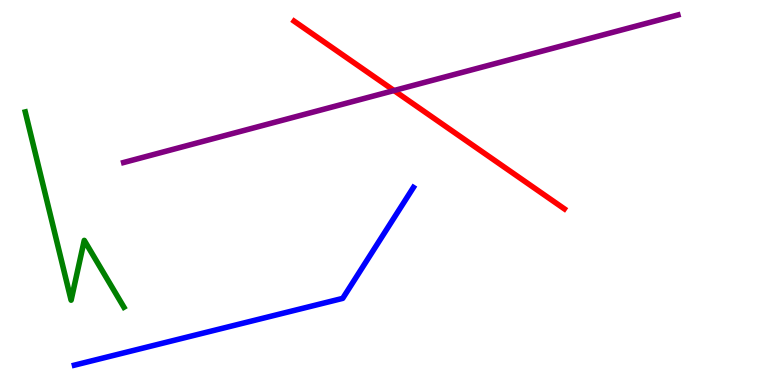[{'lines': ['blue', 'red'], 'intersections': []}, {'lines': ['green', 'red'], 'intersections': []}, {'lines': ['purple', 'red'], 'intersections': [{'x': 5.08, 'y': 7.65}]}, {'lines': ['blue', 'green'], 'intersections': []}, {'lines': ['blue', 'purple'], 'intersections': []}, {'lines': ['green', 'purple'], 'intersections': []}]